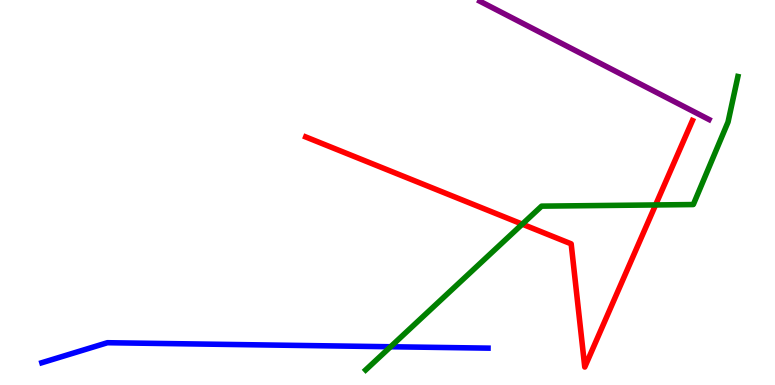[{'lines': ['blue', 'red'], 'intersections': []}, {'lines': ['green', 'red'], 'intersections': [{'x': 6.74, 'y': 4.18}, {'x': 8.46, 'y': 4.68}]}, {'lines': ['purple', 'red'], 'intersections': []}, {'lines': ['blue', 'green'], 'intersections': [{'x': 5.04, 'y': 0.994}]}, {'lines': ['blue', 'purple'], 'intersections': []}, {'lines': ['green', 'purple'], 'intersections': []}]